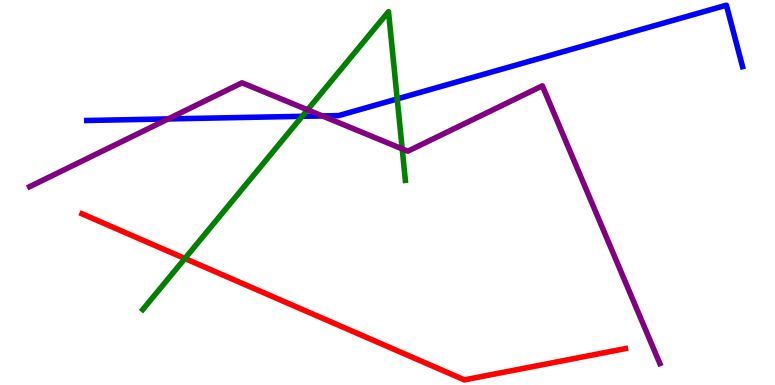[{'lines': ['blue', 'red'], 'intersections': []}, {'lines': ['green', 'red'], 'intersections': [{'x': 2.39, 'y': 3.29}]}, {'lines': ['purple', 'red'], 'intersections': []}, {'lines': ['blue', 'green'], 'intersections': [{'x': 3.9, 'y': 6.98}, {'x': 5.13, 'y': 7.43}]}, {'lines': ['blue', 'purple'], 'intersections': [{'x': 2.17, 'y': 6.91}, {'x': 4.16, 'y': 6.99}]}, {'lines': ['green', 'purple'], 'intersections': [{'x': 3.97, 'y': 7.15}, {'x': 5.19, 'y': 6.13}]}]